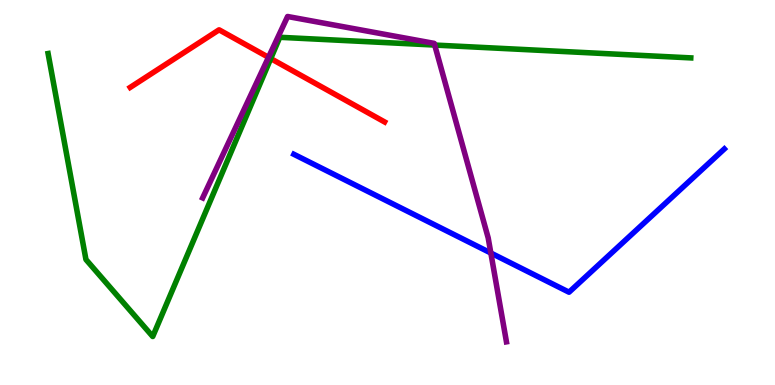[{'lines': ['blue', 'red'], 'intersections': []}, {'lines': ['green', 'red'], 'intersections': [{'x': 3.49, 'y': 8.48}]}, {'lines': ['purple', 'red'], 'intersections': [{'x': 3.46, 'y': 8.51}]}, {'lines': ['blue', 'green'], 'intersections': []}, {'lines': ['blue', 'purple'], 'intersections': [{'x': 6.33, 'y': 3.43}]}, {'lines': ['green', 'purple'], 'intersections': [{'x': 5.61, 'y': 8.83}]}]